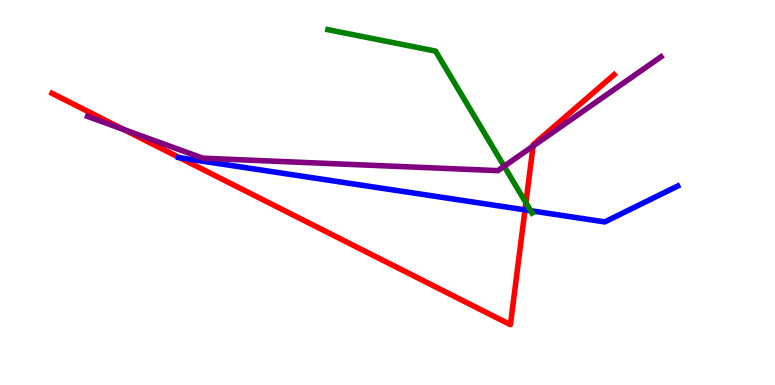[{'lines': ['blue', 'red'], 'intersections': [{'x': 2.32, 'y': 5.9}, {'x': 6.77, 'y': 4.55}]}, {'lines': ['green', 'red'], 'intersections': [{'x': 6.79, 'y': 4.73}]}, {'lines': ['purple', 'red'], 'intersections': [{'x': 1.6, 'y': 6.64}, {'x': 6.88, 'y': 6.21}]}, {'lines': ['blue', 'green'], 'intersections': [{'x': 6.85, 'y': 4.53}]}, {'lines': ['blue', 'purple'], 'intersections': []}, {'lines': ['green', 'purple'], 'intersections': [{'x': 6.51, 'y': 5.68}]}]